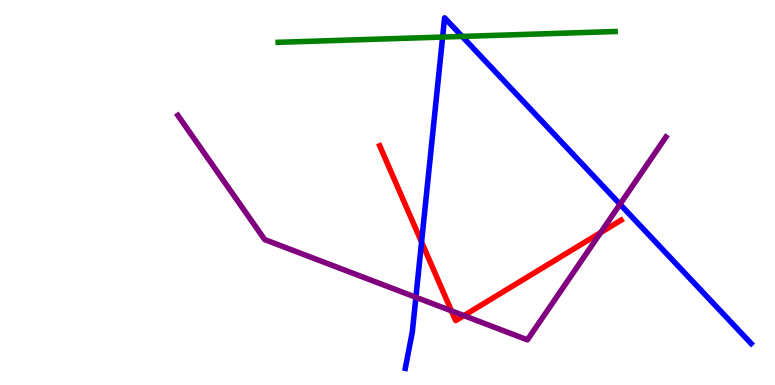[{'lines': ['blue', 'red'], 'intersections': [{'x': 5.44, 'y': 3.71}]}, {'lines': ['green', 'red'], 'intersections': []}, {'lines': ['purple', 'red'], 'intersections': [{'x': 5.83, 'y': 1.93}, {'x': 5.99, 'y': 1.8}, {'x': 7.75, 'y': 3.96}]}, {'lines': ['blue', 'green'], 'intersections': [{'x': 5.71, 'y': 9.04}, {'x': 5.96, 'y': 9.05}]}, {'lines': ['blue', 'purple'], 'intersections': [{'x': 5.37, 'y': 2.28}, {'x': 8.0, 'y': 4.7}]}, {'lines': ['green', 'purple'], 'intersections': []}]